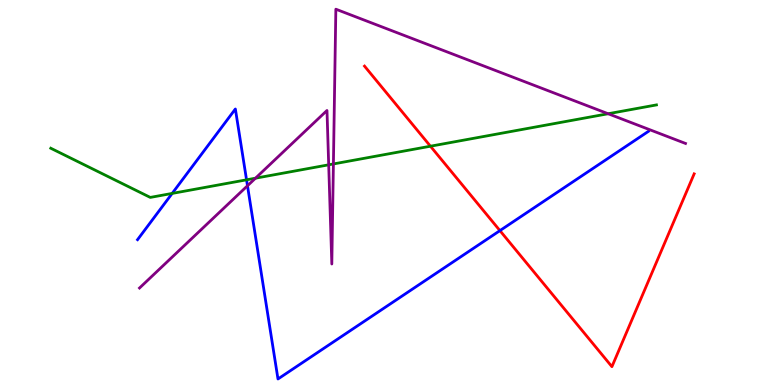[{'lines': ['blue', 'red'], 'intersections': [{'x': 6.45, 'y': 4.01}]}, {'lines': ['green', 'red'], 'intersections': [{'x': 5.55, 'y': 6.2}]}, {'lines': ['purple', 'red'], 'intersections': []}, {'lines': ['blue', 'green'], 'intersections': [{'x': 2.22, 'y': 4.98}, {'x': 3.18, 'y': 5.33}]}, {'lines': ['blue', 'purple'], 'intersections': [{'x': 3.19, 'y': 5.18}]}, {'lines': ['green', 'purple'], 'intersections': [{'x': 3.3, 'y': 5.37}, {'x': 4.24, 'y': 5.72}, {'x': 4.3, 'y': 5.74}, {'x': 7.85, 'y': 7.05}]}]